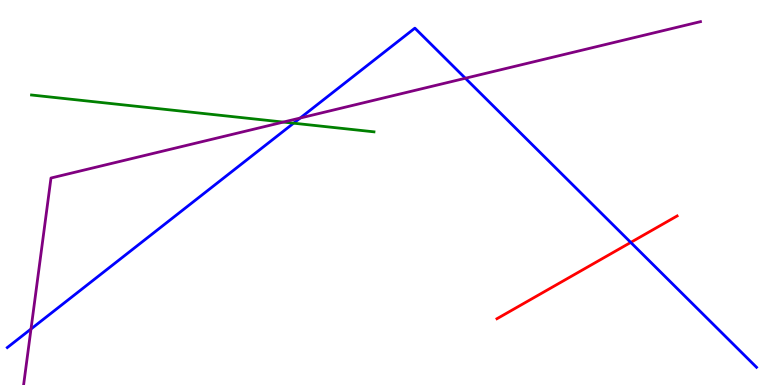[{'lines': ['blue', 'red'], 'intersections': [{'x': 8.14, 'y': 3.7}]}, {'lines': ['green', 'red'], 'intersections': []}, {'lines': ['purple', 'red'], 'intersections': []}, {'lines': ['blue', 'green'], 'intersections': [{'x': 3.79, 'y': 6.8}]}, {'lines': ['blue', 'purple'], 'intersections': [{'x': 0.4, 'y': 1.45}, {'x': 3.87, 'y': 6.93}, {'x': 6.0, 'y': 7.97}]}, {'lines': ['green', 'purple'], 'intersections': [{'x': 3.66, 'y': 6.83}]}]